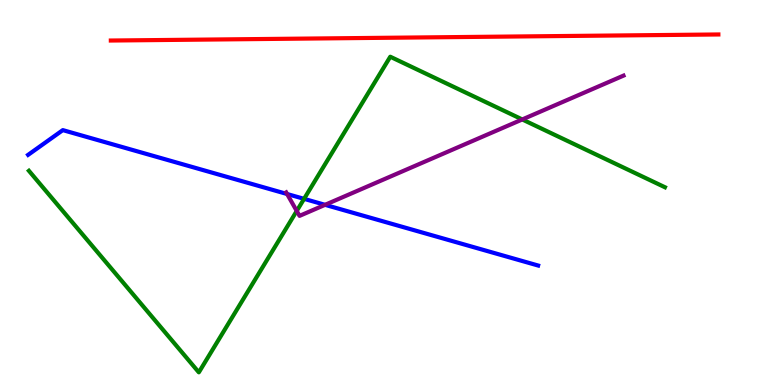[{'lines': ['blue', 'red'], 'intersections': []}, {'lines': ['green', 'red'], 'intersections': []}, {'lines': ['purple', 'red'], 'intersections': []}, {'lines': ['blue', 'green'], 'intersections': [{'x': 3.92, 'y': 4.84}]}, {'lines': ['blue', 'purple'], 'intersections': [{'x': 3.7, 'y': 4.96}, {'x': 4.19, 'y': 4.68}]}, {'lines': ['green', 'purple'], 'intersections': [{'x': 3.83, 'y': 4.52}, {'x': 6.74, 'y': 6.9}]}]